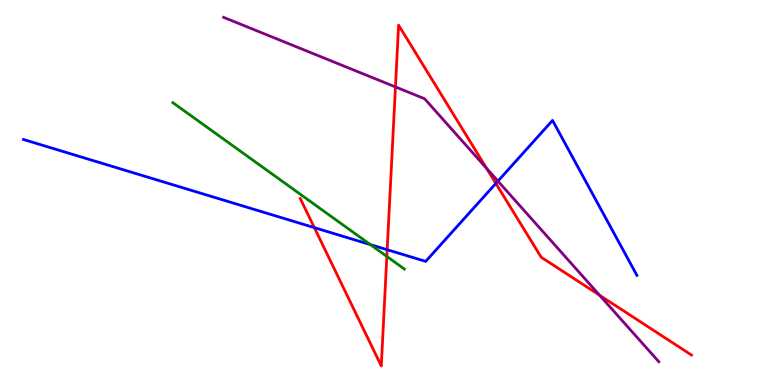[{'lines': ['blue', 'red'], 'intersections': [{'x': 4.06, 'y': 4.09}, {'x': 5.0, 'y': 3.51}, {'x': 6.4, 'y': 5.24}]}, {'lines': ['green', 'red'], 'intersections': [{'x': 4.99, 'y': 3.34}]}, {'lines': ['purple', 'red'], 'intersections': [{'x': 5.1, 'y': 7.74}, {'x': 6.28, 'y': 5.63}, {'x': 7.74, 'y': 2.33}]}, {'lines': ['blue', 'green'], 'intersections': [{'x': 4.78, 'y': 3.65}]}, {'lines': ['blue', 'purple'], 'intersections': [{'x': 6.43, 'y': 5.3}]}, {'lines': ['green', 'purple'], 'intersections': []}]